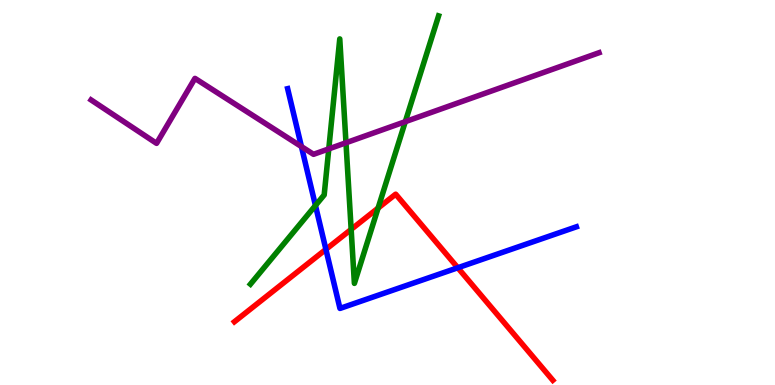[{'lines': ['blue', 'red'], 'intersections': [{'x': 4.21, 'y': 3.52}, {'x': 5.91, 'y': 3.05}]}, {'lines': ['green', 'red'], 'intersections': [{'x': 4.53, 'y': 4.04}, {'x': 4.88, 'y': 4.6}]}, {'lines': ['purple', 'red'], 'intersections': []}, {'lines': ['blue', 'green'], 'intersections': [{'x': 4.07, 'y': 4.66}]}, {'lines': ['blue', 'purple'], 'intersections': [{'x': 3.89, 'y': 6.19}]}, {'lines': ['green', 'purple'], 'intersections': [{'x': 4.24, 'y': 6.13}, {'x': 4.46, 'y': 6.29}, {'x': 5.23, 'y': 6.84}]}]